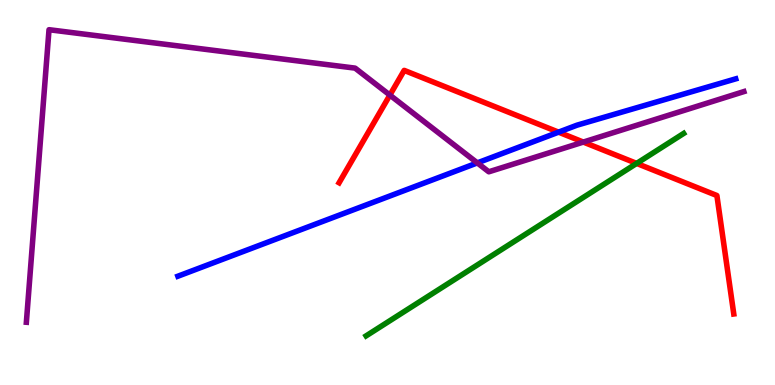[{'lines': ['blue', 'red'], 'intersections': [{'x': 7.21, 'y': 6.57}]}, {'lines': ['green', 'red'], 'intersections': [{'x': 8.21, 'y': 5.76}]}, {'lines': ['purple', 'red'], 'intersections': [{'x': 5.03, 'y': 7.53}, {'x': 7.53, 'y': 6.31}]}, {'lines': ['blue', 'green'], 'intersections': []}, {'lines': ['blue', 'purple'], 'intersections': [{'x': 6.16, 'y': 5.77}]}, {'lines': ['green', 'purple'], 'intersections': []}]